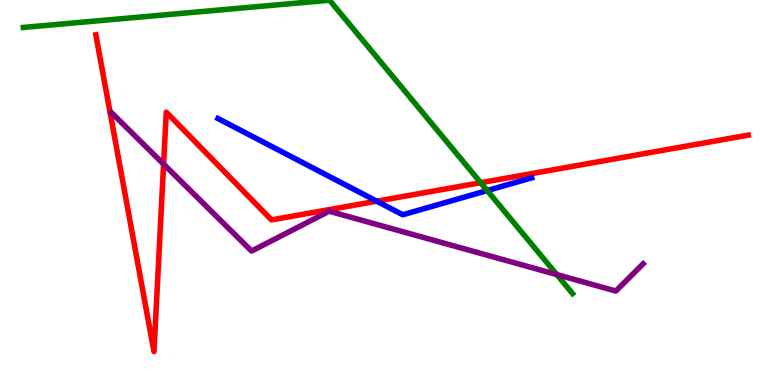[{'lines': ['blue', 'red'], 'intersections': [{'x': 4.86, 'y': 4.77}]}, {'lines': ['green', 'red'], 'intersections': [{'x': 6.2, 'y': 5.25}]}, {'lines': ['purple', 'red'], 'intersections': [{'x': 2.11, 'y': 5.74}]}, {'lines': ['blue', 'green'], 'intersections': [{'x': 6.29, 'y': 5.05}]}, {'lines': ['blue', 'purple'], 'intersections': []}, {'lines': ['green', 'purple'], 'intersections': [{'x': 7.18, 'y': 2.87}]}]